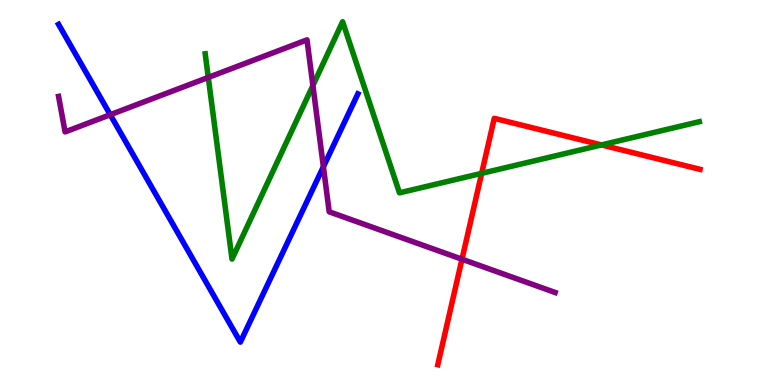[{'lines': ['blue', 'red'], 'intersections': []}, {'lines': ['green', 'red'], 'intersections': [{'x': 6.22, 'y': 5.5}, {'x': 7.76, 'y': 6.24}]}, {'lines': ['purple', 'red'], 'intersections': [{'x': 5.96, 'y': 3.27}]}, {'lines': ['blue', 'green'], 'intersections': []}, {'lines': ['blue', 'purple'], 'intersections': [{'x': 1.42, 'y': 7.02}, {'x': 4.17, 'y': 5.67}]}, {'lines': ['green', 'purple'], 'intersections': [{'x': 2.69, 'y': 7.99}, {'x': 4.04, 'y': 7.78}]}]